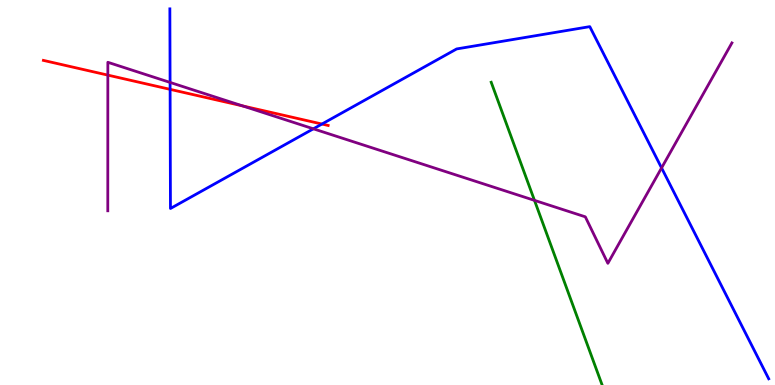[{'lines': ['blue', 'red'], 'intersections': [{'x': 2.19, 'y': 7.68}, {'x': 4.15, 'y': 6.78}]}, {'lines': ['green', 'red'], 'intersections': []}, {'lines': ['purple', 'red'], 'intersections': [{'x': 1.39, 'y': 8.05}, {'x': 3.13, 'y': 7.25}]}, {'lines': ['blue', 'green'], 'intersections': []}, {'lines': ['blue', 'purple'], 'intersections': [{'x': 2.19, 'y': 7.86}, {'x': 4.04, 'y': 6.65}, {'x': 8.54, 'y': 5.64}]}, {'lines': ['green', 'purple'], 'intersections': [{'x': 6.9, 'y': 4.8}]}]